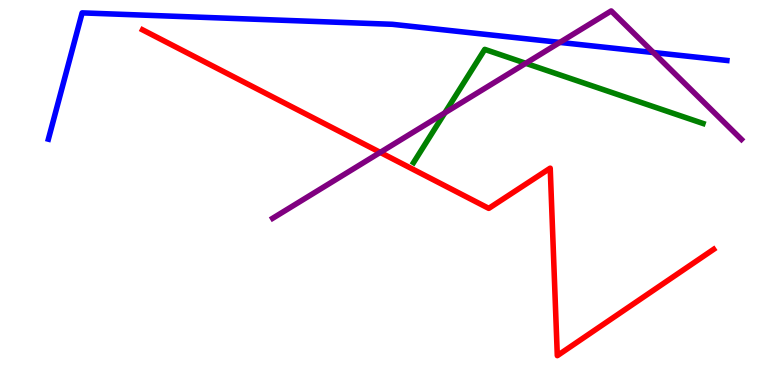[{'lines': ['blue', 'red'], 'intersections': []}, {'lines': ['green', 'red'], 'intersections': []}, {'lines': ['purple', 'red'], 'intersections': [{'x': 4.91, 'y': 6.04}]}, {'lines': ['blue', 'green'], 'intersections': []}, {'lines': ['blue', 'purple'], 'intersections': [{'x': 7.22, 'y': 8.9}, {'x': 8.43, 'y': 8.64}]}, {'lines': ['green', 'purple'], 'intersections': [{'x': 5.74, 'y': 7.07}, {'x': 6.78, 'y': 8.36}]}]